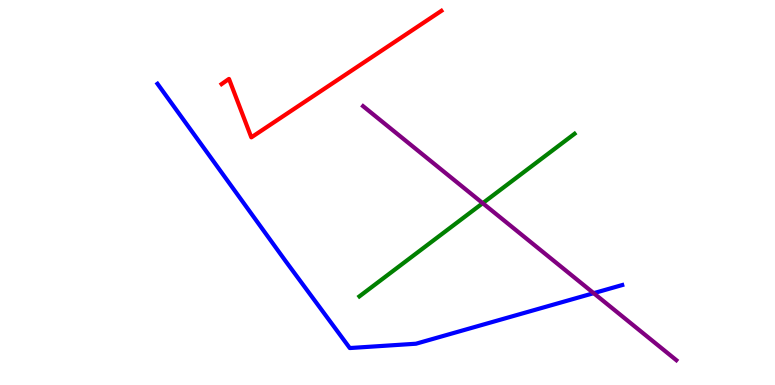[{'lines': ['blue', 'red'], 'intersections': []}, {'lines': ['green', 'red'], 'intersections': []}, {'lines': ['purple', 'red'], 'intersections': []}, {'lines': ['blue', 'green'], 'intersections': []}, {'lines': ['blue', 'purple'], 'intersections': [{'x': 7.66, 'y': 2.39}]}, {'lines': ['green', 'purple'], 'intersections': [{'x': 6.23, 'y': 4.72}]}]